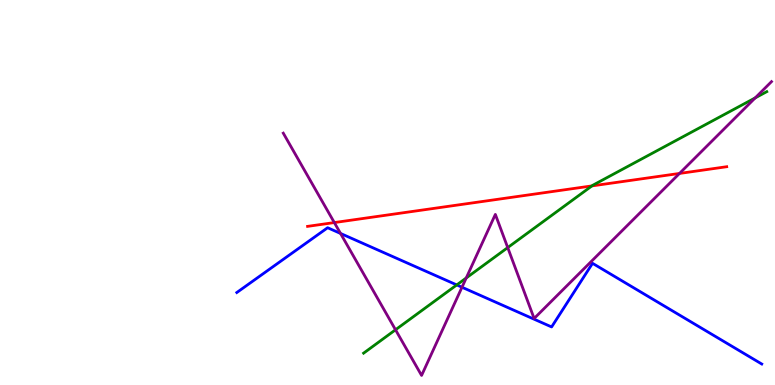[{'lines': ['blue', 'red'], 'intersections': []}, {'lines': ['green', 'red'], 'intersections': [{'x': 7.64, 'y': 5.17}]}, {'lines': ['purple', 'red'], 'intersections': [{'x': 4.31, 'y': 4.22}, {'x': 8.77, 'y': 5.5}]}, {'lines': ['blue', 'green'], 'intersections': [{'x': 5.89, 'y': 2.6}]}, {'lines': ['blue', 'purple'], 'intersections': [{'x': 4.39, 'y': 3.94}, {'x': 5.96, 'y': 2.54}]}, {'lines': ['green', 'purple'], 'intersections': [{'x': 5.1, 'y': 1.43}, {'x': 6.02, 'y': 2.78}, {'x': 6.55, 'y': 3.57}, {'x': 9.74, 'y': 7.46}]}]